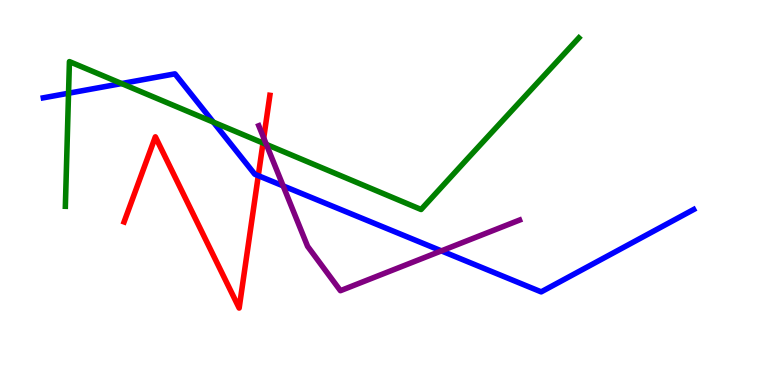[{'lines': ['blue', 'red'], 'intersections': [{'x': 3.33, 'y': 5.44}]}, {'lines': ['green', 'red'], 'intersections': [{'x': 3.39, 'y': 6.29}]}, {'lines': ['purple', 'red'], 'intersections': [{'x': 3.4, 'y': 6.42}]}, {'lines': ['blue', 'green'], 'intersections': [{'x': 0.884, 'y': 7.58}, {'x': 1.57, 'y': 7.83}, {'x': 2.75, 'y': 6.83}]}, {'lines': ['blue', 'purple'], 'intersections': [{'x': 3.65, 'y': 5.17}, {'x': 5.7, 'y': 3.48}]}, {'lines': ['green', 'purple'], 'intersections': [{'x': 3.44, 'y': 6.25}]}]